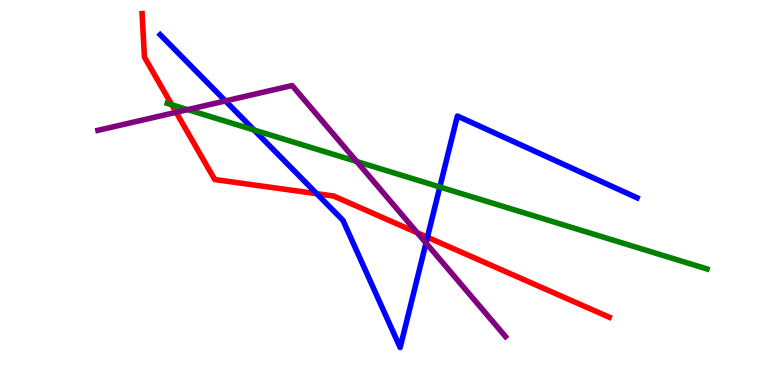[{'lines': ['blue', 'red'], 'intersections': [{'x': 4.09, 'y': 4.97}, {'x': 5.52, 'y': 3.84}]}, {'lines': ['green', 'red'], 'intersections': [{'x': 2.22, 'y': 7.28}]}, {'lines': ['purple', 'red'], 'intersections': [{'x': 2.27, 'y': 7.08}, {'x': 5.38, 'y': 3.95}]}, {'lines': ['blue', 'green'], 'intersections': [{'x': 3.28, 'y': 6.62}, {'x': 5.68, 'y': 5.14}]}, {'lines': ['blue', 'purple'], 'intersections': [{'x': 2.91, 'y': 7.38}, {'x': 5.5, 'y': 3.69}]}, {'lines': ['green', 'purple'], 'intersections': [{'x': 2.42, 'y': 7.15}, {'x': 4.6, 'y': 5.81}]}]